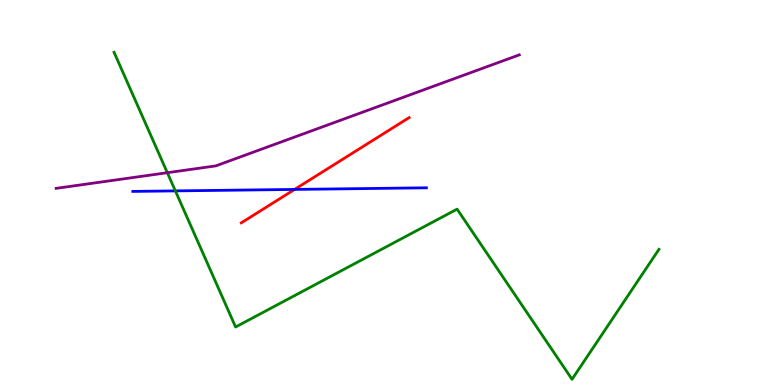[{'lines': ['blue', 'red'], 'intersections': [{'x': 3.8, 'y': 5.08}]}, {'lines': ['green', 'red'], 'intersections': []}, {'lines': ['purple', 'red'], 'intersections': []}, {'lines': ['blue', 'green'], 'intersections': [{'x': 2.26, 'y': 5.04}]}, {'lines': ['blue', 'purple'], 'intersections': []}, {'lines': ['green', 'purple'], 'intersections': [{'x': 2.16, 'y': 5.51}]}]